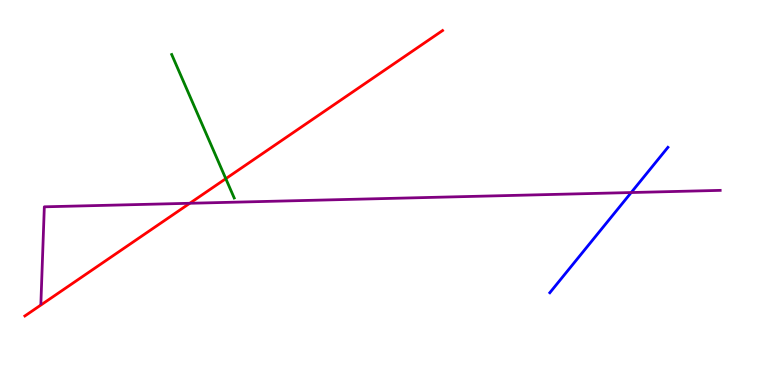[{'lines': ['blue', 'red'], 'intersections': []}, {'lines': ['green', 'red'], 'intersections': [{'x': 2.91, 'y': 5.36}]}, {'lines': ['purple', 'red'], 'intersections': [{'x': 2.45, 'y': 4.72}]}, {'lines': ['blue', 'green'], 'intersections': []}, {'lines': ['blue', 'purple'], 'intersections': [{'x': 8.14, 'y': 5.0}]}, {'lines': ['green', 'purple'], 'intersections': []}]